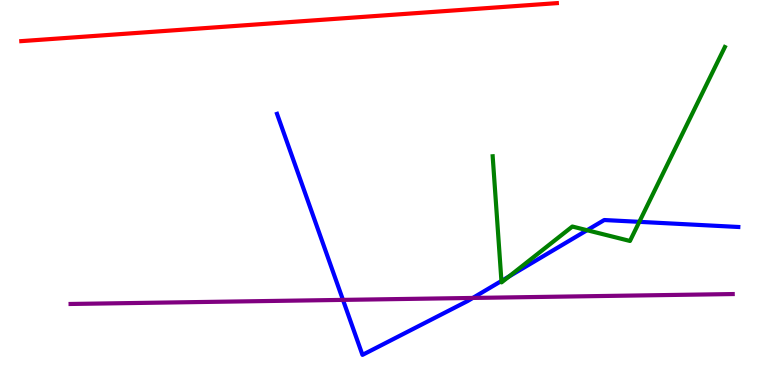[{'lines': ['blue', 'red'], 'intersections': []}, {'lines': ['green', 'red'], 'intersections': []}, {'lines': ['purple', 'red'], 'intersections': []}, {'lines': ['blue', 'green'], 'intersections': [{'x': 6.47, 'y': 2.7}, {'x': 6.57, 'y': 2.82}, {'x': 7.57, 'y': 4.02}, {'x': 8.25, 'y': 4.24}]}, {'lines': ['blue', 'purple'], 'intersections': [{'x': 4.43, 'y': 2.21}, {'x': 6.1, 'y': 2.26}]}, {'lines': ['green', 'purple'], 'intersections': []}]